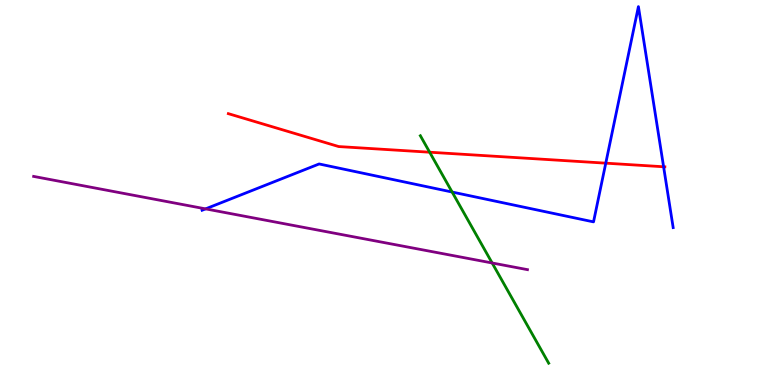[{'lines': ['blue', 'red'], 'intersections': [{'x': 7.82, 'y': 5.76}, {'x': 8.56, 'y': 5.67}]}, {'lines': ['green', 'red'], 'intersections': [{'x': 5.54, 'y': 6.05}]}, {'lines': ['purple', 'red'], 'intersections': []}, {'lines': ['blue', 'green'], 'intersections': [{'x': 5.83, 'y': 5.01}]}, {'lines': ['blue', 'purple'], 'intersections': [{'x': 2.65, 'y': 4.57}]}, {'lines': ['green', 'purple'], 'intersections': [{'x': 6.35, 'y': 3.17}]}]